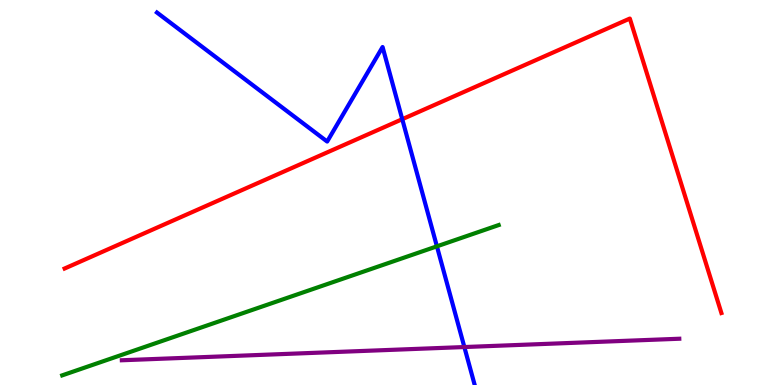[{'lines': ['blue', 'red'], 'intersections': [{'x': 5.19, 'y': 6.9}]}, {'lines': ['green', 'red'], 'intersections': []}, {'lines': ['purple', 'red'], 'intersections': []}, {'lines': ['blue', 'green'], 'intersections': [{'x': 5.64, 'y': 3.6}]}, {'lines': ['blue', 'purple'], 'intersections': [{'x': 5.99, 'y': 0.986}]}, {'lines': ['green', 'purple'], 'intersections': []}]